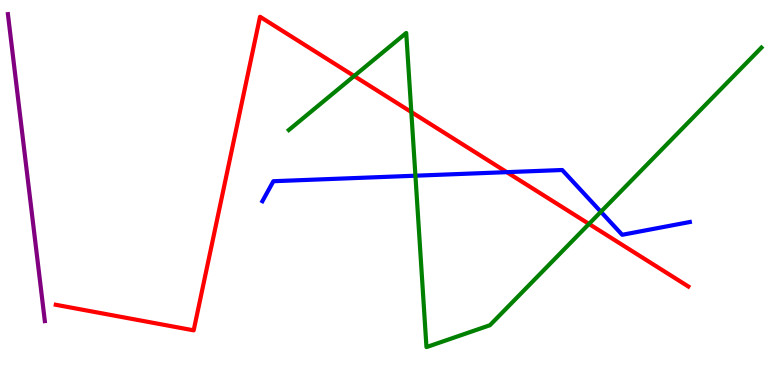[{'lines': ['blue', 'red'], 'intersections': [{'x': 6.54, 'y': 5.53}]}, {'lines': ['green', 'red'], 'intersections': [{'x': 4.57, 'y': 8.03}, {'x': 5.31, 'y': 7.09}, {'x': 7.6, 'y': 4.18}]}, {'lines': ['purple', 'red'], 'intersections': []}, {'lines': ['blue', 'green'], 'intersections': [{'x': 5.36, 'y': 5.44}, {'x': 7.75, 'y': 4.5}]}, {'lines': ['blue', 'purple'], 'intersections': []}, {'lines': ['green', 'purple'], 'intersections': []}]